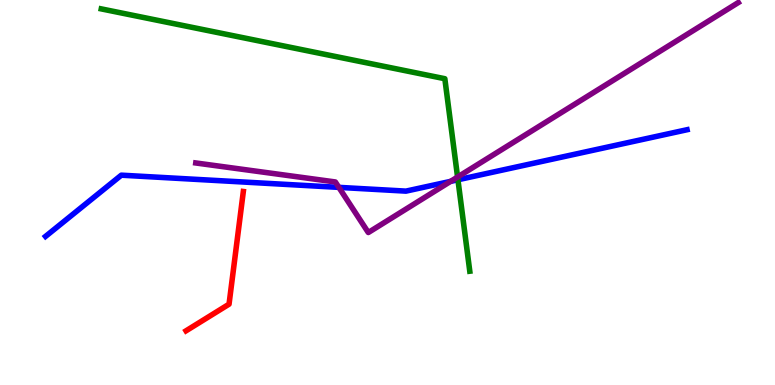[{'lines': ['blue', 'red'], 'intersections': []}, {'lines': ['green', 'red'], 'intersections': []}, {'lines': ['purple', 'red'], 'intersections': []}, {'lines': ['blue', 'green'], 'intersections': [{'x': 5.91, 'y': 5.33}]}, {'lines': ['blue', 'purple'], 'intersections': [{'x': 4.37, 'y': 5.13}, {'x': 5.81, 'y': 5.29}]}, {'lines': ['green', 'purple'], 'intersections': [{'x': 5.9, 'y': 5.4}]}]